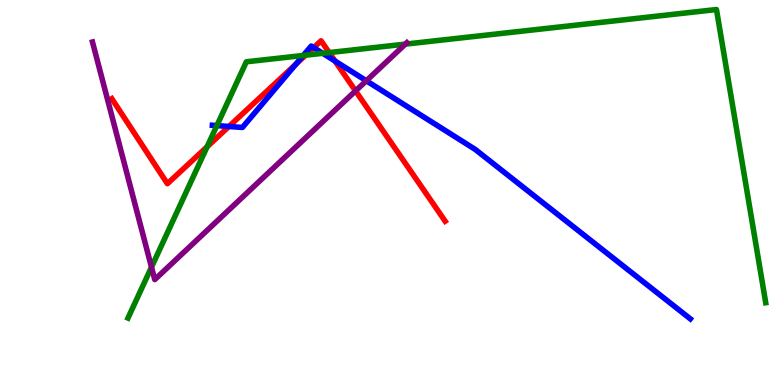[{'lines': ['blue', 'red'], 'intersections': [{'x': 2.95, 'y': 6.71}, {'x': 3.82, 'y': 8.33}, {'x': 4.05, 'y': 8.76}, {'x': 4.32, 'y': 8.42}]}, {'lines': ['green', 'red'], 'intersections': [{'x': 2.67, 'y': 6.19}, {'x': 3.94, 'y': 8.57}, {'x': 4.25, 'y': 8.63}]}, {'lines': ['purple', 'red'], 'intersections': [{'x': 4.59, 'y': 7.64}]}, {'lines': ['blue', 'green'], 'intersections': [{'x': 2.8, 'y': 6.74}, {'x': 3.91, 'y': 8.56}, {'x': 4.16, 'y': 8.62}]}, {'lines': ['blue', 'purple'], 'intersections': [{'x': 4.73, 'y': 7.9}]}, {'lines': ['green', 'purple'], 'intersections': [{'x': 1.95, 'y': 3.06}, {'x': 5.23, 'y': 8.85}]}]